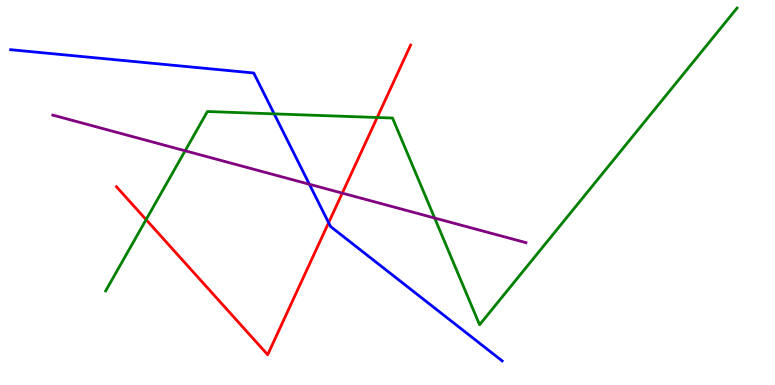[{'lines': ['blue', 'red'], 'intersections': [{'x': 4.24, 'y': 4.22}]}, {'lines': ['green', 'red'], 'intersections': [{'x': 1.89, 'y': 4.3}, {'x': 4.87, 'y': 6.95}]}, {'lines': ['purple', 'red'], 'intersections': [{'x': 4.42, 'y': 4.98}]}, {'lines': ['blue', 'green'], 'intersections': [{'x': 3.54, 'y': 7.04}]}, {'lines': ['blue', 'purple'], 'intersections': [{'x': 3.99, 'y': 5.21}]}, {'lines': ['green', 'purple'], 'intersections': [{'x': 2.39, 'y': 6.08}, {'x': 5.61, 'y': 4.34}]}]